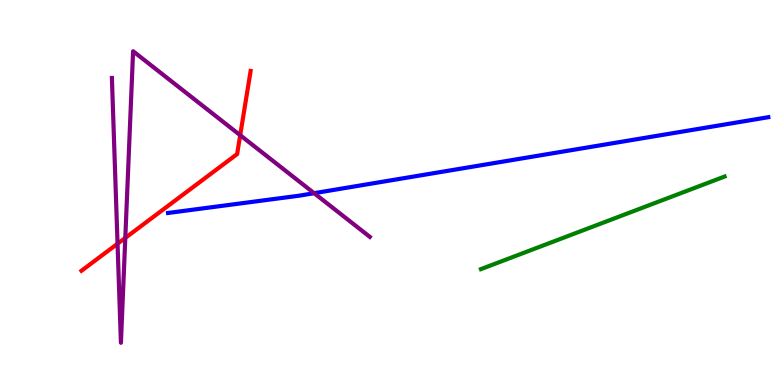[{'lines': ['blue', 'red'], 'intersections': []}, {'lines': ['green', 'red'], 'intersections': []}, {'lines': ['purple', 'red'], 'intersections': [{'x': 1.52, 'y': 3.67}, {'x': 1.62, 'y': 3.82}, {'x': 3.1, 'y': 6.49}]}, {'lines': ['blue', 'green'], 'intersections': []}, {'lines': ['blue', 'purple'], 'intersections': [{'x': 4.05, 'y': 4.98}]}, {'lines': ['green', 'purple'], 'intersections': []}]